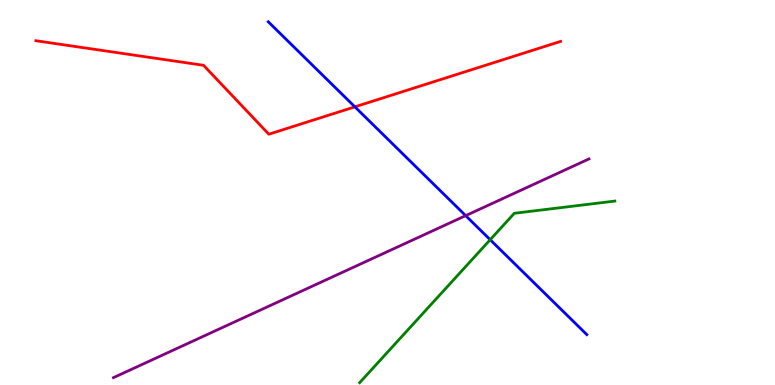[{'lines': ['blue', 'red'], 'intersections': [{'x': 4.58, 'y': 7.22}]}, {'lines': ['green', 'red'], 'intersections': []}, {'lines': ['purple', 'red'], 'intersections': []}, {'lines': ['blue', 'green'], 'intersections': [{'x': 6.32, 'y': 3.77}]}, {'lines': ['blue', 'purple'], 'intersections': [{'x': 6.01, 'y': 4.4}]}, {'lines': ['green', 'purple'], 'intersections': []}]